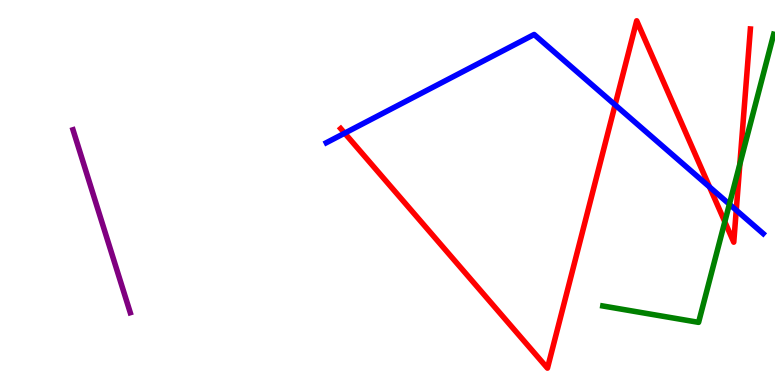[{'lines': ['blue', 'red'], 'intersections': [{'x': 4.45, 'y': 6.54}, {'x': 7.94, 'y': 7.28}, {'x': 9.16, 'y': 5.14}, {'x': 9.5, 'y': 4.54}]}, {'lines': ['green', 'red'], 'intersections': [{'x': 9.35, 'y': 4.24}, {'x': 9.55, 'y': 5.74}]}, {'lines': ['purple', 'red'], 'intersections': []}, {'lines': ['blue', 'green'], 'intersections': [{'x': 9.41, 'y': 4.7}]}, {'lines': ['blue', 'purple'], 'intersections': []}, {'lines': ['green', 'purple'], 'intersections': []}]